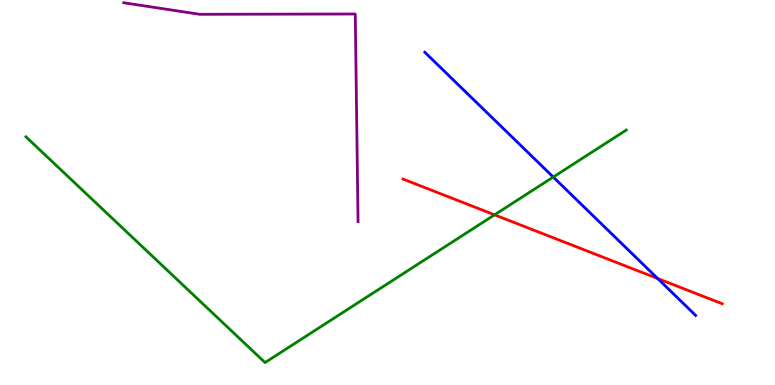[{'lines': ['blue', 'red'], 'intersections': [{'x': 8.49, 'y': 2.76}]}, {'lines': ['green', 'red'], 'intersections': [{'x': 6.38, 'y': 4.42}]}, {'lines': ['purple', 'red'], 'intersections': []}, {'lines': ['blue', 'green'], 'intersections': [{'x': 7.14, 'y': 5.4}]}, {'lines': ['blue', 'purple'], 'intersections': []}, {'lines': ['green', 'purple'], 'intersections': []}]